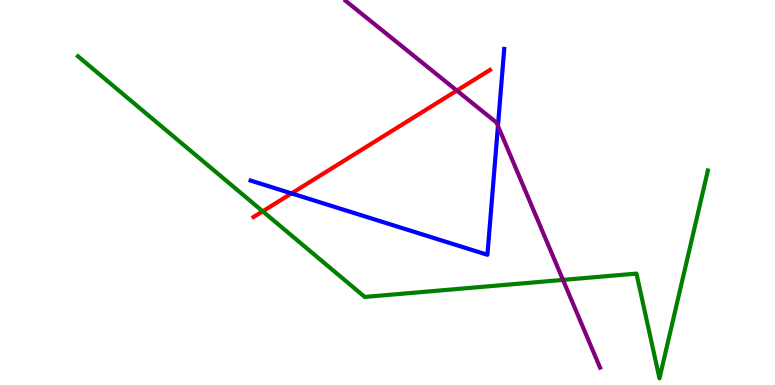[{'lines': ['blue', 'red'], 'intersections': [{'x': 3.76, 'y': 4.98}]}, {'lines': ['green', 'red'], 'intersections': [{'x': 3.39, 'y': 4.51}]}, {'lines': ['purple', 'red'], 'intersections': [{'x': 5.89, 'y': 7.65}]}, {'lines': ['blue', 'green'], 'intersections': []}, {'lines': ['blue', 'purple'], 'intersections': [{'x': 6.43, 'y': 6.73}]}, {'lines': ['green', 'purple'], 'intersections': [{'x': 7.26, 'y': 2.73}]}]